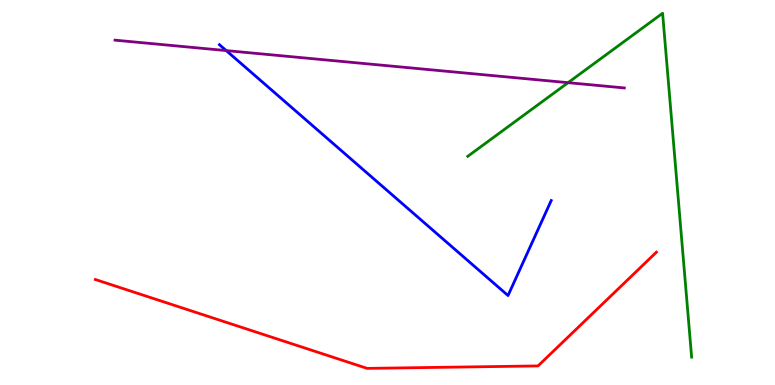[{'lines': ['blue', 'red'], 'intersections': []}, {'lines': ['green', 'red'], 'intersections': []}, {'lines': ['purple', 'red'], 'intersections': []}, {'lines': ['blue', 'green'], 'intersections': []}, {'lines': ['blue', 'purple'], 'intersections': [{'x': 2.92, 'y': 8.69}]}, {'lines': ['green', 'purple'], 'intersections': [{'x': 7.33, 'y': 7.85}]}]